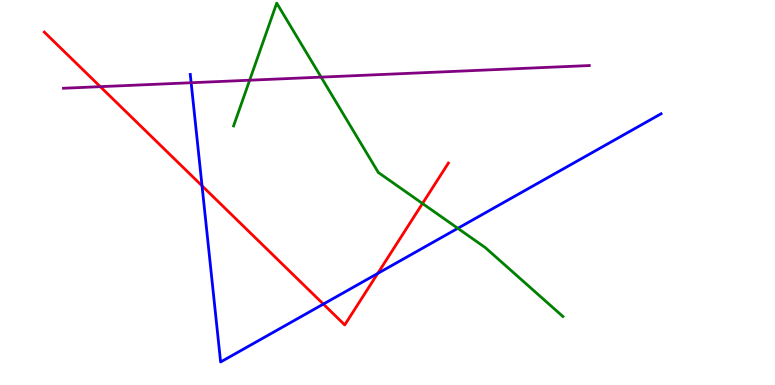[{'lines': ['blue', 'red'], 'intersections': [{'x': 2.61, 'y': 5.17}, {'x': 4.17, 'y': 2.1}, {'x': 4.87, 'y': 2.9}]}, {'lines': ['green', 'red'], 'intersections': [{'x': 5.45, 'y': 4.71}]}, {'lines': ['purple', 'red'], 'intersections': [{'x': 1.29, 'y': 7.75}]}, {'lines': ['blue', 'green'], 'intersections': [{'x': 5.91, 'y': 4.07}]}, {'lines': ['blue', 'purple'], 'intersections': [{'x': 2.47, 'y': 7.85}]}, {'lines': ['green', 'purple'], 'intersections': [{'x': 3.22, 'y': 7.92}, {'x': 4.14, 'y': 8.0}]}]